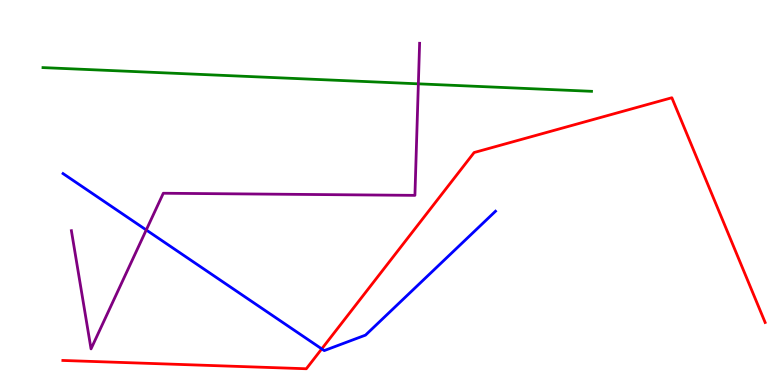[{'lines': ['blue', 'red'], 'intersections': [{'x': 4.15, 'y': 0.938}]}, {'lines': ['green', 'red'], 'intersections': []}, {'lines': ['purple', 'red'], 'intersections': []}, {'lines': ['blue', 'green'], 'intersections': []}, {'lines': ['blue', 'purple'], 'intersections': [{'x': 1.89, 'y': 4.03}]}, {'lines': ['green', 'purple'], 'intersections': [{'x': 5.4, 'y': 7.82}]}]